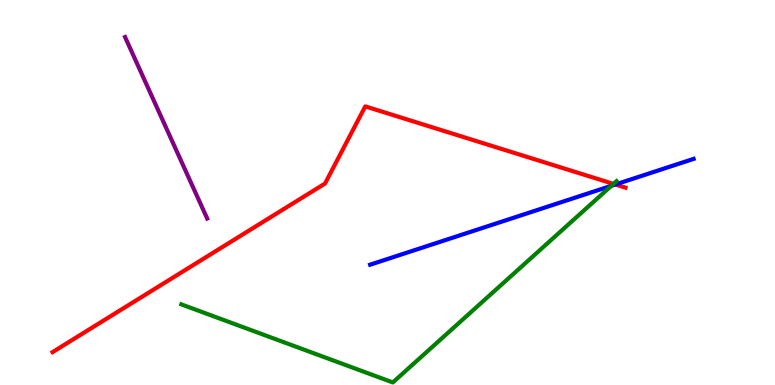[{'lines': ['blue', 'red'], 'intersections': [{'x': 7.94, 'y': 5.21}]}, {'lines': ['green', 'red'], 'intersections': [{'x': 7.92, 'y': 5.22}]}, {'lines': ['purple', 'red'], 'intersections': []}, {'lines': ['blue', 'green'], 'intersections': [{'x': 7.89, 'y': 5.17}]}, {'lines': ['blue', 'purple'], 'intersections': []}, {'lines': ['green', 'purple'], 'intersections': []}]